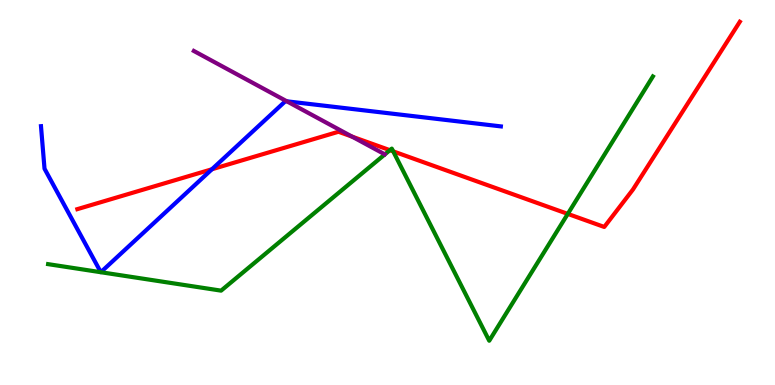[{'lines': ['blue', 'red'], 'intersections': [{'x': 2.73, 'y': 5.6}]}, {'lines': ['green', 'red'], 'intersections': [{'x': 5.03, 'y': 6.1}, {'x': 5.07, 'y': 6.07}, {'x': 7.33, 'y': 4.44}]}, {'lines': ['purple', 'red'], 'intersections': [{'x': 4.54, 'y': 6.45}]}, {'lines': ['blue', 'green'], 'intersections': []}, {'lines': ['blue', 'purple'], 'intersections': [{'x': 3.7, 'y': 7.37}]}, {'lines': ['green', 'purple'], 'intersections': []}]